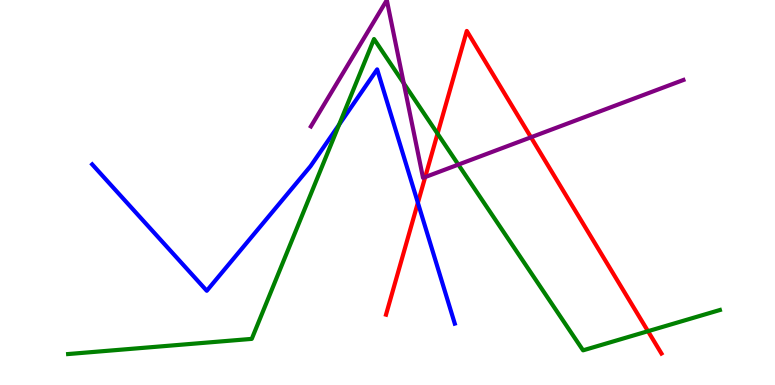[{'lines': ['blue', 'red'], 'intersections': [{'x': 5.39, 'y': 4.73}]}, {'lines': ['green', 'red'], 'intersections': [{'x': 5.65, 'y': 6.53}, {'x': 8.36, 'y': 1.4}]}, {'lines': ['purple', 'red'], 'intersections': [{'x': 5.49, 'y': 5.4}, {'x': 6.85, 'y': 6.43}]}, {'lines': ['blue', 'green'], 'intersections': [{'x': 4.38, 'y': 6.76}]}, {'lines': ['blue', 'purple'], 'intersections': []}, {'lines': ['green', 'purple'], 'intersections': [{'x': 5.21, 'y': 7.84}, {'x': 5.91, 'y': 5.72}]}]